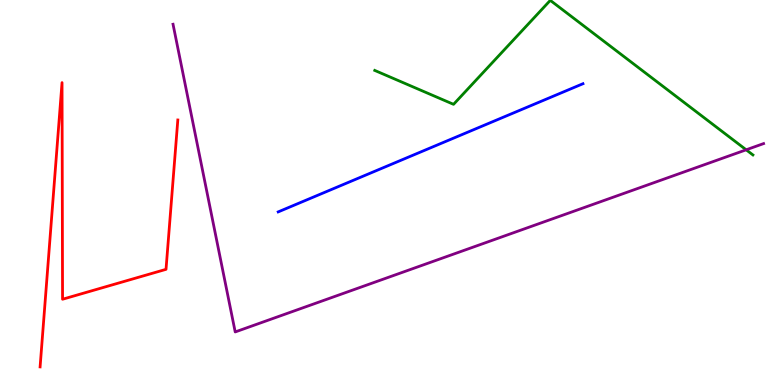[{'lines': ['blue', 'red'], 'intersections': []}, {'lines': ['green', 'red'], 'intersections': []}, {'lines': ['purple', 'red'], 'intersections': []}, {'lines': ['blue', 'green'], 'intersections': []}, {'lines': ['blue', 'purple'], 'intersections': []}, {'lines': ['green', 'purple'], 'intersections': [{'x': 9.63, 'y': 6.11}]}]